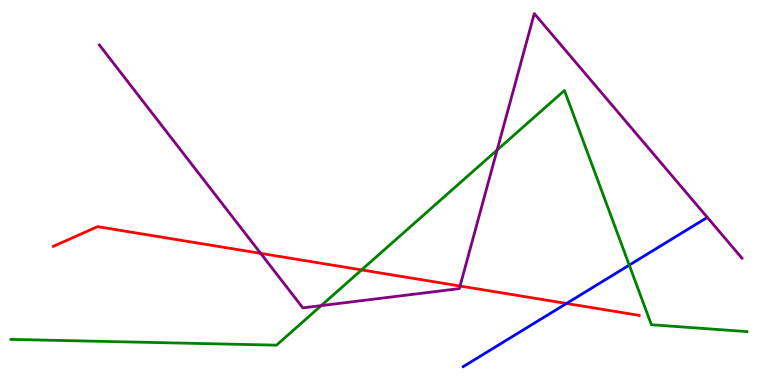[{'lines': ['blue', 'red'], 'intersections': [{'x': 7.31, 'y': 2.12}]}, {'lines': ['green', 'red'], 'intersections': [{'x': 4.67, 'y': 2.99}]}, {'lines': ['purple', 'red'], 'intersections': [{'x': 3.36, 'y': 3.42}, {'x': 5.94, 'y': 2.57}]}, {'lines': ['blue', 'green'], 'intersections': [{'x': 8.12, 'y': 3.11}]}, {'lines': ['blue', 'purple'], 'intersections': []}, {'lines': ['green', 'purple'], 'intersections': [{'x': 4.14, 'y': 2.06}, {'x': 6.41, 'y': 6.1}]}]